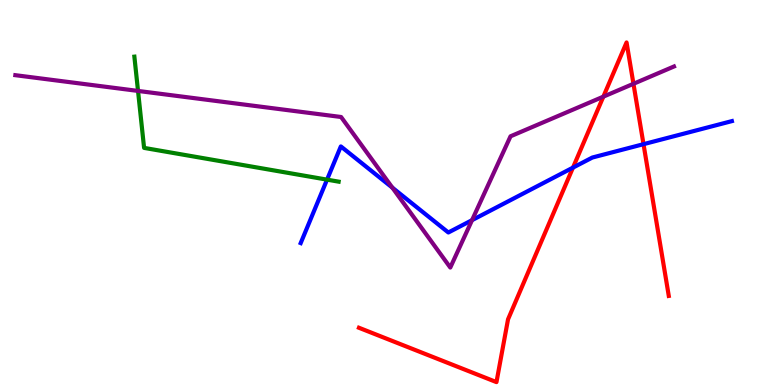[{'lines': ['blue', 'red'], 'intersections': [{'x': 7.39, 'y': 5.65}, {'x': 8.3, 'y': 6.26}]}, {'lines': ['green', 'red'], 'intersections': []}, {'lines': ['purple', 'red'], 'intersections': [{'x': 7.79, 'y': 7.49}, {'x': 8.17, 'y': 7.82}]}, {'lines': ['blue', 'green'], 'intersections': [{'x': 4.22, 'y': 5.33}]}, {'lines': ['blue', 'purple'], 'intersections': [{'x': 5.06, 'y': 5.13}, {'x': 6.09, 'y': 4.28}]}, {'lines': ['green', 'purple'], 'intersections': [{'x': 1.78, 'y': 7.64}]}]